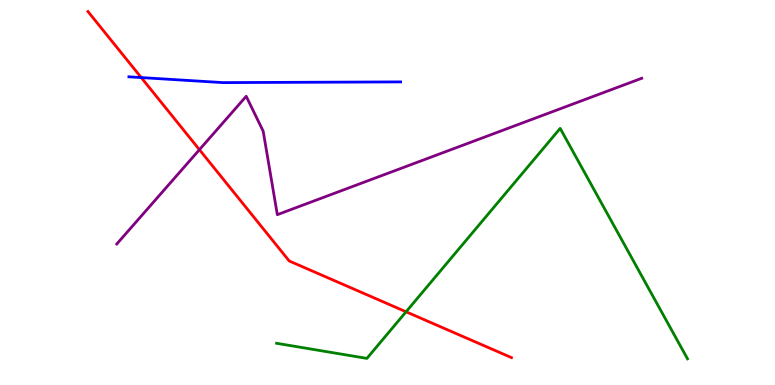[{'lines': ['blue', 'red'], 'intersections': [{'x': 1.82, 'y': 7.98}]}, {'lines': ['green', 'red'], 'intersections': [{'x': 5.24, 'y': 1.9}]}, {'lines': ['purple', 'red'], 'intersections': [{'x': 2.57, 'y': 6.11}]}, {'lines': ['blue', 'green'], 'intersections': []}, {'lines': ['blue', 'purple'], 'intersections': []}, {'lines': ['green', 'purple'], 'intersections': []}]